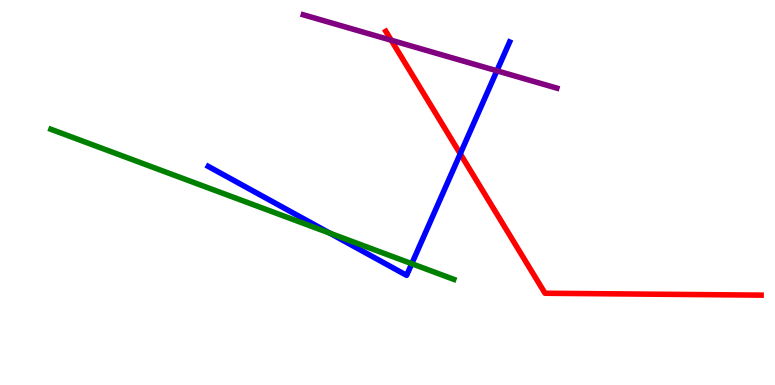[{'lines': ['blue', 'red'], 'intersections': [{'x': 5.94, 'y': 6.01}]}, {'lines': ['green', 'red'], 'intersections': []}, {'lines': ['purple', 'red'], 'intersections': [{'x': 5.05, 'y': 8.96}]}, {'lines': ['blue', 'green'], 'intersections': [{'x': 4.26, 'y': 3.94}, {'x': 5.31, 'y': 3.15}]}, {'lines': ['blue', 'purple'], 'intersections': [{'x': 6.41, 'y': 8.16}]}, {'lines': ['green', 'purple'], 'intersections': []}]